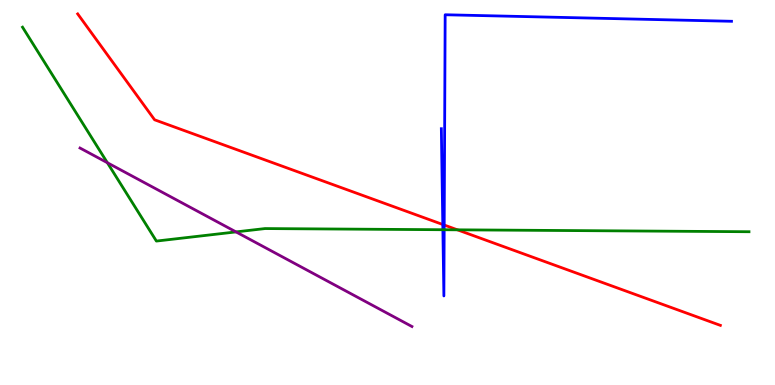[{'lines': ['blue', 'red'], 'intersections': [{'x': 5.71, 'y': 4.17}, {'x': 5.73, 'y': 4.16}]}, {'lines': ['green', 'red'], 'intersections': [{'x': 5.9, 'y': 4.03}]}, {'lines': ['purple', 'red'], 'intersections': []}, {'lines': ['blue', 'green'], 'intersections': [{'x': 5.71, 'y': 4.03}, {'x': 5.73, 'y': 4.03}]}, {'lines': ['blue', 'purple'], 'intersections': []}, {'lines': ['green', 'purple'], 'intersections': [{'x': 1.39, 'y': 5.77}, {'x': 3.05, 'y': 3.98}]}]